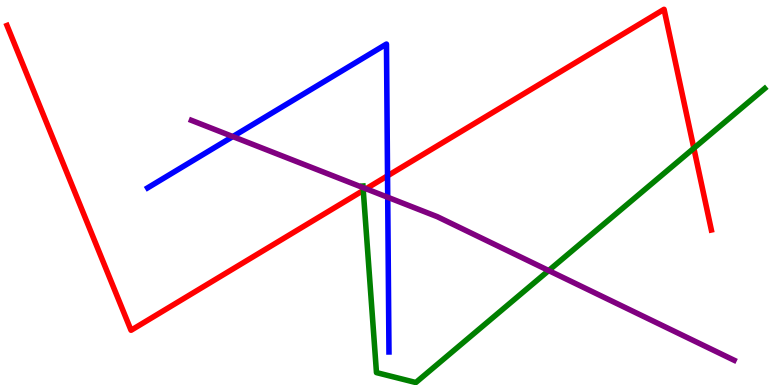[{'lines': ['blue', 'red'], 'intersections': [{'x': 5.0, 'y': 5.43}]}, {'lines': ['green', 'red'], 'intersections': [{'x': 4.69, 'y': 5.05}, {'x': 8.95, 'y': 6.15}]}, {'lines': ['purple', 'red'], 'intersections': [{'x': 4.72, 'y': 5.1}]}, {'lines': ['blue', 'green'], 'intersections': []}, {'lines': ['blue', 'purple'], 'intersections': [{'x': 3.0, 'y': 6.45}, {'x': 5.0, 'y': 4.88}]}, {'lines': ['green', 'purple'], 'intersections': [{'x': 4.68, 'y': 5.13}, {'x': 7.08, 'y': 2.97}]}]